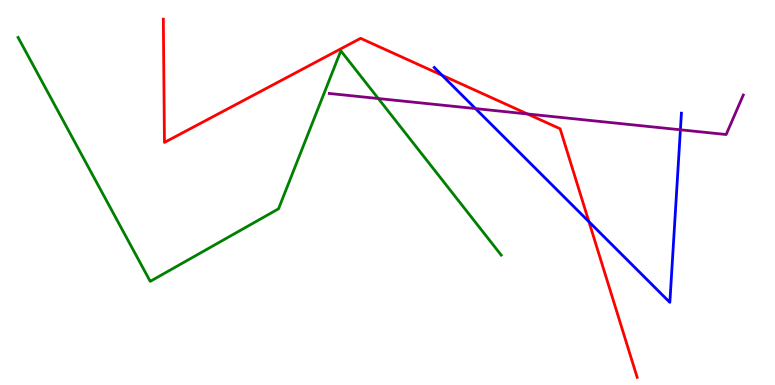[{'lines': ['blue', 'red'], 'intersections': [{'x': 5.7, 'y': 8.05}, {'x': 7.6, 'y': 4.24}]}, {'lines': ['green', 'red'], 'intersections': []}, {'lines': ['purple', 'red'], 'intersections': [{'x': 6.81, 'y': 7.04}]}, {'lines': ['blue', 'green'], 'intersections': []}, {'lines': ['blue', 'purple'], 'intersections': [{'x': 6.14, 'y': 7.18}, {'x': 8.78, 'y': 6.63}]}, {'lines': ['green', 'purple'], 'intersections': [{'x': 4.88, 'y': 7.44}]}]